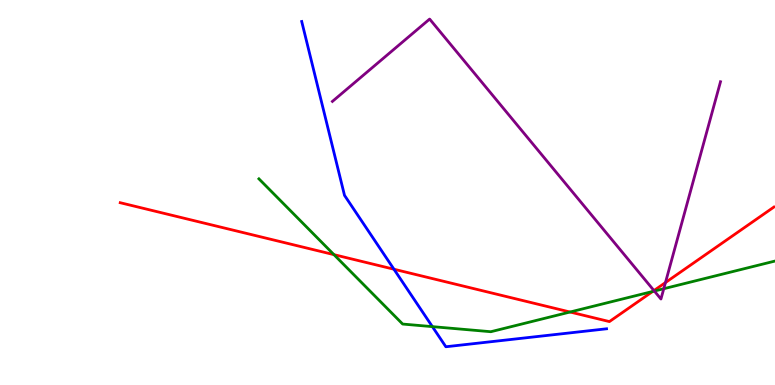[{'lines': ['blue', 'red'], 'intersections': [{'x': 5.08, 'y': 3.01}]}, {'lines': ['green', 'red'], 'intersections': [{'x': 4.31, 'y': 3.39}, {'x': 7.36, 'y': 1.9}, {'x': 8.42, 'y': 2.43}]}, {'lines': ['purple', 'red'], 'intersections': [{'x': 8.44, 'y': 2.45}, {'x': 8.59, 'y': 2.66}]}, {'lines': ['blue', 'green'], 'intersections': [{'x': 5.58, 'y': 1.52}]}, {'lines': ['blue', 'purple'], 'intersections': []}, {'lines': ['green', 'purple'], 'intersections': [{'x': 8.44, 'y': 2.44}, {'x': 8.56, 'y': 2.5}]}]